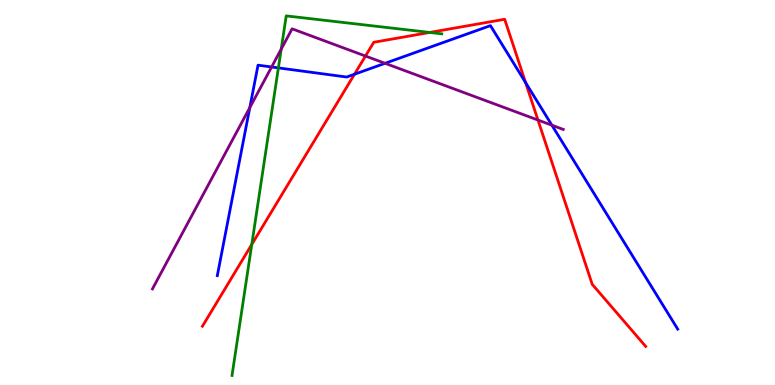[{'lines': ['blue', 'red'], 'intersections': [{'x': 4.57, 'y': 8.07}, {'x': 6.78, 'y': 7.86}]}, {'lines': ['green', 'red'], 'intersections': [{'x': 3.25, 'y': 3.65}, {'x': 5.54, 'y': 9.16}]}, {'lines': ['purple', 'red'], 'intersections': [{'x': 4.72, 'y': 8.54}, {'x': 6.94, 'y': 6.88}]}, {'lines': ['blue', 'green'], 'intersections': [{'x': 3.59, 'y': 8.24}]}, {'lines': ['blue', 'purple'], 'intersections': [{'x': 3.22, 'y': 7.21}, {'x': 3.5, 'y': 8.26}, {'x': 4.97, 'y': 8.36}, {'x': 7.12, 'y': 6.75}]}, {'lines': ['green', 'purple'], 'intersections': [{'x': 3.63, 'y': 8.72}]}]